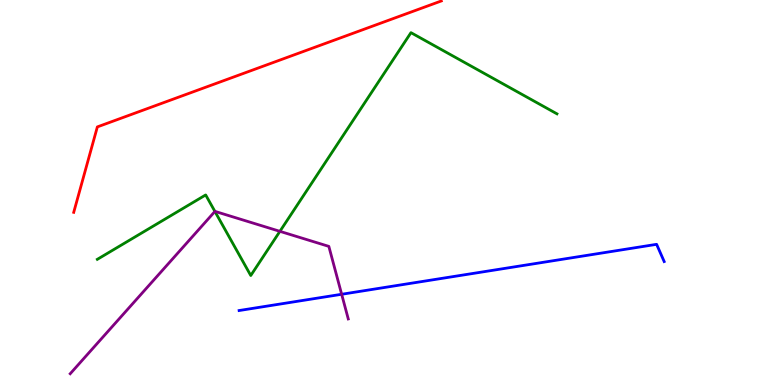[{'lines': ['blue', 'red'], 'intersections': []}, {'lines': ['green', 'red'], 'intersections': []}, {'lines': ['purple', 'red'], 'intersections': []}, {'lines': ['blue', 'green'], 'intersections': []}, {'lines': ['blue', 'purple'], 'intersections': [{'x': 4.41, 'y': 2.36}]}, {'lines': ['green', 'purple'], 'intersections': [{'x': 2.77, 'y': 4.51}, {'x': 3.61, 'y': 3.99}]}]